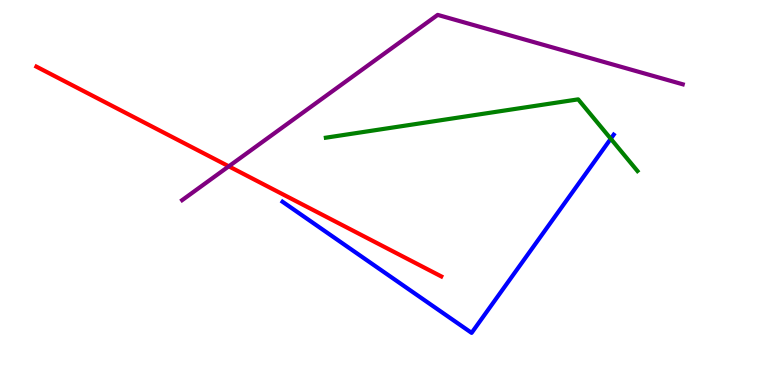[{'lines': ['blue', 'red'], 'intersections': []}, {'lines': ['green', 'red'], 'intersections': []}, {'lines': ['purple', 'red'], 'intersections': [{'x': 2.95, 'y': 5.68}]}, {'lines': ['blue', 'green'], 'intersections': [{'x': 7.88, 'y': 6.4}]}, {'lines': ['blue', 'purple'], 'intersections': []}, {'lines': ['green', 'purple'], 'intersections': []}]